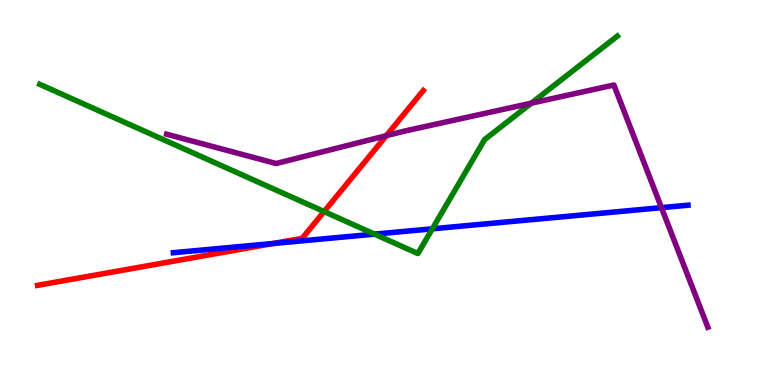[{'lines': ['blue', 'red'], 'intersections': [{'x': 3.52, 'y': 3.67}]}, {'lines': ['green', 'red'], 'intersections': [{'x': 4.18, 'y': 4.51}]}, {'lines': ['purple', 'red'], 'intersections': [{'x': 4.98, 'y': 6.48}]}, {'lines': ['blue', 'green'], 'intersections': [{'x': 4.83, 'y': 3.92}, {'x': 5.58, 'y': 4.06}]}, {'lines': ['blue', 'purple'], 'intersections': [{'x': 8.53, 'y': 4.61}]}, {'lines': ['green', 'purple'], 'intersections': [{'x': 6.86, 'y': 7.32}]}]